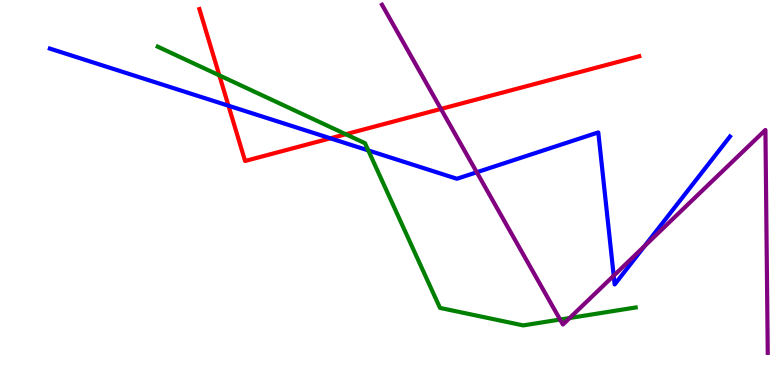[{'lines': ['blue', 'red'], 'intersections': [{'x': 2.95, 'y': 7.25}, {'x': 4.26, 'y': 6.41}]}, {'lines': ['green', 'red'], 'intersections': [{'x': 2.83, 'y': 8.04}, {'x': 4.46, 'y': 6.51}]}, {'lines': ['purple', 'red'], 'intersections': [{'x': 5.69, 'y': 7.17}]}, {'lines': ['blue', 'green'], 'intersections': [{'x': 4.75, 'y': 6.09}]}, {'lines': ['blue', 'purple'], 'intersections': [{'x': 6.15, 'y': 5.53}, {'x': 7.92, 'y': 2.84}, {'x': 8.32, 'y': 3.61}]}, {'lines': ['green', 'purple'], 'intersections': [{'x': 7.23, 'y': 1.7}, {'x': 7.35, 'y': 1.74}]}]